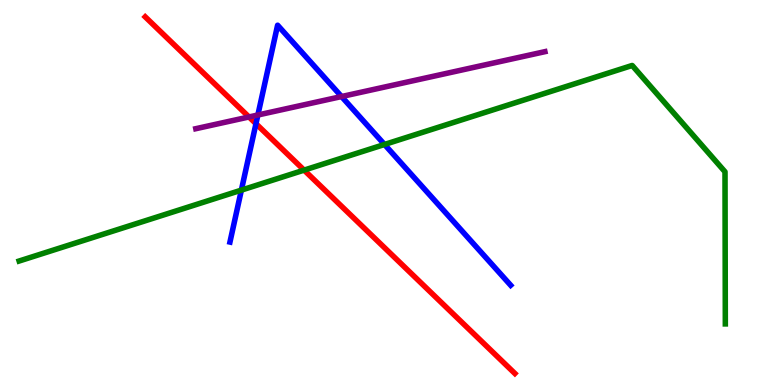[{'lines': ['blue', 'red'], 'intersections': [{'x': 3.3, 'y': 6.79}]}, {'lines': ['green', 'red'], 'intersections': [{'x': 3.92, 'y': 5.58}]}, {'lines': ['purple', 'red'], 'intersections': [{'x': 3.21, 'y': 6.96}]}, {'lines': ['blue', 'green'], 'intersections': [{'x': 3.11, 'y': 5.06}, {'x': 4.96, 'y': 6.25}]}, {'lines': ['blue', 'purple'], 'intersections': [{'x': 3.33, 'y': 7.01}, {'x': 4.41, 'y': 7.49}]}, {'lines': ['green', 'purple'], 'intersections': []}]